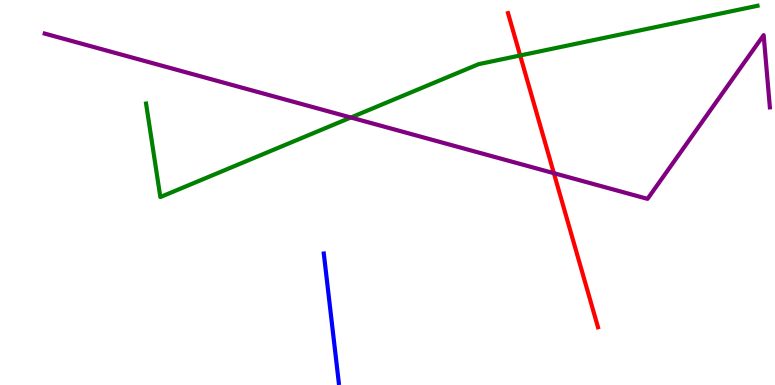[{'lines': ['blue', 'red'], 'intersections': []}, {'lines': ['green', 'red'], 'intersections': [{'x': 6.71, 'y': 8.56}]}, {'lines': ['purple', 'red'], 'intersections': [{'x': 7.15, 'y': 5.5}]}, {'lines': ['blue', 'green'], 'intersections': []}, {'lines': ['blue', 'purple'], 'intersections': []}, {'lines': ['green', 'purple'], 'intersections': [{'x': 4.53, 'y': 6.95}]}]